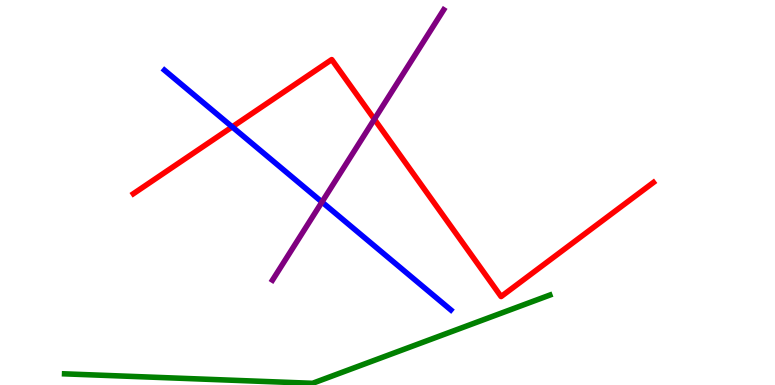[{'lines': ['blue', 'red'], 'intersections': [{'x': 3.0, 'y': 6.7}]}, {'lines': ['green', 'red'], 'intersections': []}, {'lines': ['purple', 'red'], 'intersections': [{'x': 4.83, 'y': 6.9}]}, {'lines': ['blue', 'green'], 'intersections': []}, {'lines': ['blue', 'purple'], 'intersections': [{'x': 4.15, 'y': 4.75}]}, {'lines': ['green', 'purple'], 'intersections': []}]